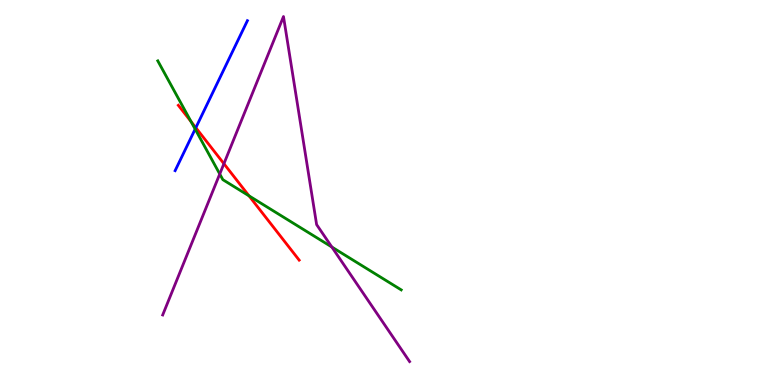[{'lines': ['blue', 'red'], 'intersections': [{'x': 2.53, 'y': 6.68}]}, {'lines': ['green', 'red'], 'intersections': [{'x': 2.47, 'y': 6.84}, {'x': 3.21, 'y': 4.91}]}, {'lines': ['purple', 'red'], 'intersections': [{'x': 2.89, 'y': 5.75}]}, {'lines': ['blue', 'green'], 'intersections': [{'x': 2.52, 'y': 6.65}]}, {'lines': ['blue', 'purple'], 'intersections': []}, {'lines': ['green', 'purple'], 'intersections': [{'x': 2.84, 'y': 5.48}, {'x': 4.28, 'y': 3.58}]}]